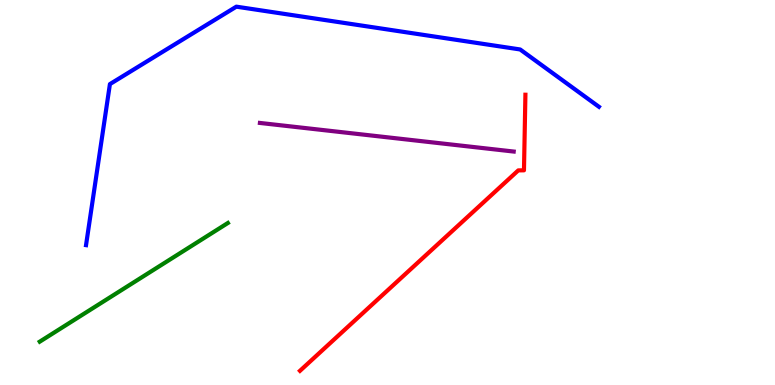[{'lines': ['blue', 'red'], 'intersections': []}, {'lines': ['green', 'red'], 'intersections': []}, {'lines': ['purple', 'red'], 'intersections': []}, {'lines': ['blue', 'green'], 'intersections': []}, {'lines': ['blue', 'purple'], 'intersections': []}, {'lines': ['green', 'purple'], 'intersections': []}]